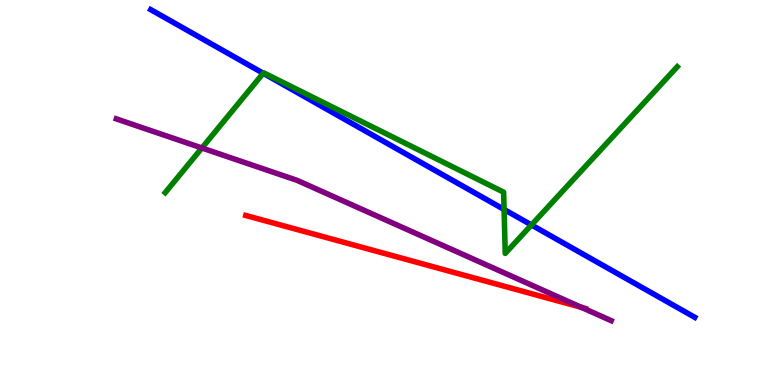[{'lines': ['blue', 'red'], 'intersections': []}, {'lines': ['green', 'red'], 'intersections': []}, {'lines': ['purple', 'red'], 'intersections': [{'x': 7.5, 'y': 2.02}]}, {'lines': ['blue', 'green'], 'intersections': [{'x': 3.4, 'y': 8.1}, {'x': 6.5, 'y': 4.56}, {'x': 6.86, 'y': 4.16}]}, {'lines': ['blue', 'purple'], 'intersections': []}, {'lines': ['green', 'purple'], 'intersections': [{'x': 2.6, 'y': 6.16}]}]